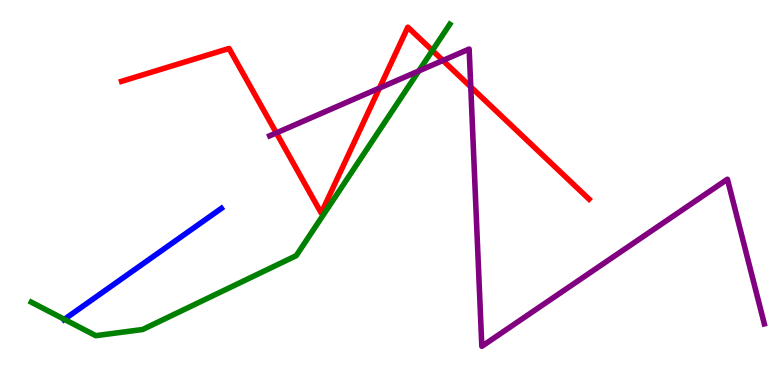[{'lines': ['blue', 'red'], 'intersections': []}, {'lines': ['green', 'red'], 'intersections': [{'x': 5.58, 'y': 8.69}]}, {'lines': ['purple', 'red'], 'intersections': [{'x': 3.57, 'y': 6.55}, {'x': 4.9, 'y': 7.71}, {'x': 5.72, 'y': 8.43}, {'x': 6.07, 'y': 7.74}]}, {'lines': ['blue', 'green'], 'intersections': [{'x': 0.83, 'y': 1.71}]}, {'lines': ['blue', 'purple'], 'intersections': []}, {'lines': ['green', 'purple'], 'intersections': [{'x': 5.4, 'y': 8.16}]}]